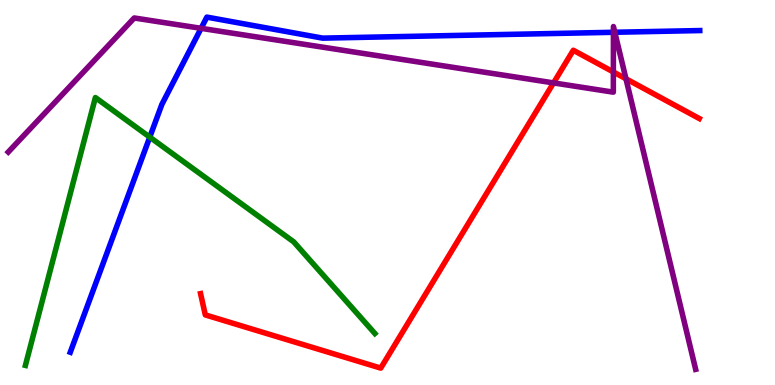[{'lines': ['blue', 'red'], 'intersections': []}, {'lines': ['green', 'red'], 'intersections': []}, {'lines': ['purple', 'red'], 'intersections': [{'x': 7.14, 'y': 7.85}, {'x': 7.91, 'y': 8.13}, {'x': 8.08, 'y': 7.95}]}, {'lines': ['blue', 'green'], 'intersections': [{'x': 1.93, 'y': 6.44}]}, {'lines': ['blue', 'purple'], 'intersections': [{'x': 2.59, 'y': 9.26}, {'x': 7.92, 'y': 9.16}, {'x': 7.93, 'y': 9.16}]}, {'lines': ['green', 'purple'], 'intersections': []}]